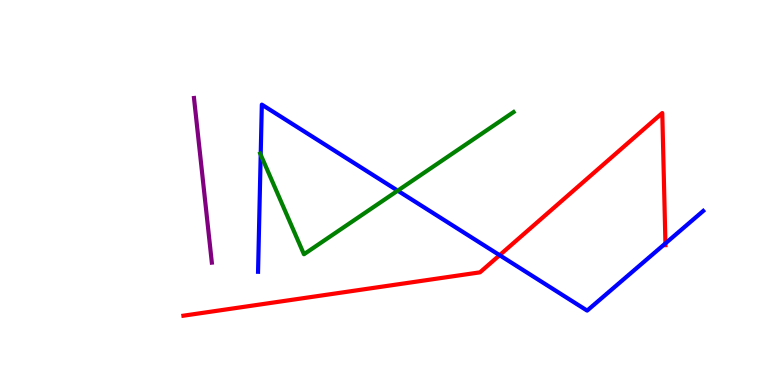[{'lines': ['blue', 'red'], 'intersections': [{'x': 6.45, 'y': 3.37}, {'x': 8.59, 'y': 3.68}]}, {'lines': ['green', 'red'], 'intersections': []}, {'lines': ['purple', 'red'], 'intersections': []}, {'lines': ['blue', 'green'], 'intersections': [{'x': 3.36, 'y': 5.98}, {'x': 5.13, 'y': 5.05}]}, {'lines': ['blue', 'purple'], 'intersections': []}, {'lines': ['green', 'purple'], 'intersections': []}]